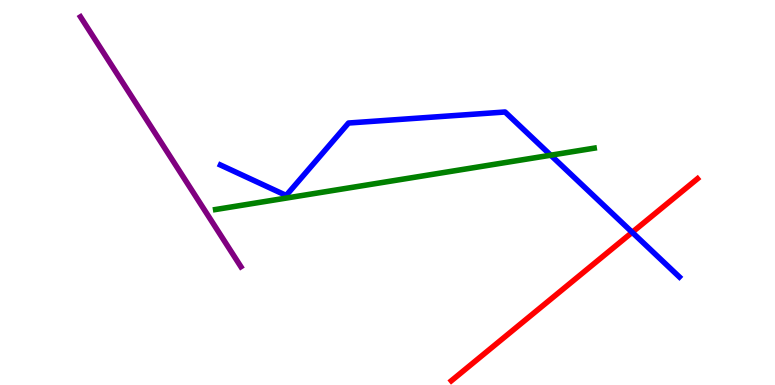[{'lines': ['blue', 'red'], 'intersections': [{'x': 8.16, 'y': 3.97}]}, {'lines': ['green', 'red'], 'intersections': []}, {'lines': ['purple', 'red'], 'intersections': []}, {'lines': ['blue', 'green'], 'intersections': [{'x': 7.11, 'y': 5.97}]}, {'lines': ['blue', 'purple'], 'intersections': []}, {'lines': ['green', 'purple'], 'intersections': []}]